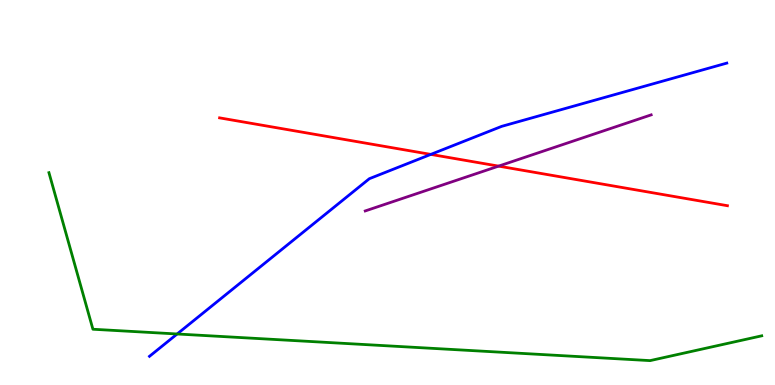[{'lines': ['blue', 'red'], 'intersections': [{'x': 5.56, 'y': 5.99}]}, {'lines': ['green', 'red'], 'intersections': []}, {'lines': ['purple', 'red'], 'intersections': [{'x': 6.43, 'y': 5.69}]}, {'lines': ['blue', 'green'], 'intersections': [{'x': 2.29, 'y': 1.33}]}, {'lines': ['blue', 'purple'], 'intersections': []}, {'lines': ['green', 'purple'], 'intersections': []}]